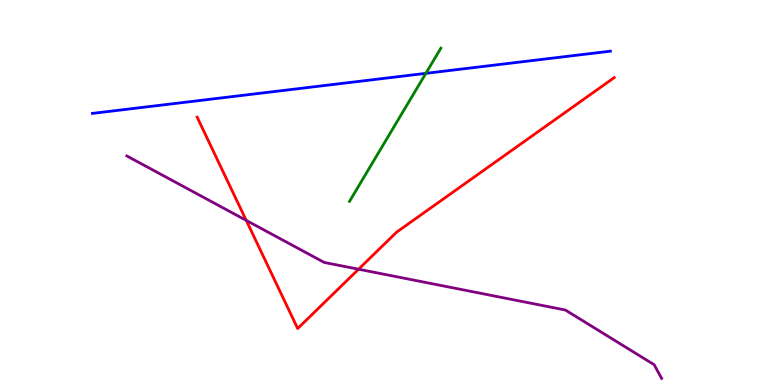[{'lines': ['blue', 'red'], 'intersections': []}, {'lines': ['green', 'red'], 'intersections': []}, {'lines': ['purple', 'red'], 'intersections': [{'x': 3.18, 'y': 4.28}, {'x': 4.63, 'y': 3.01}]}, {'lines': ['blue', 'green'], 'intersections': [{'x': 5.49, 'y': 8.09}]}, {'lines': ['blue', 'purple'], 'intersections': []}, {'lines': ['green', 'purple'], 'intersections': []}]